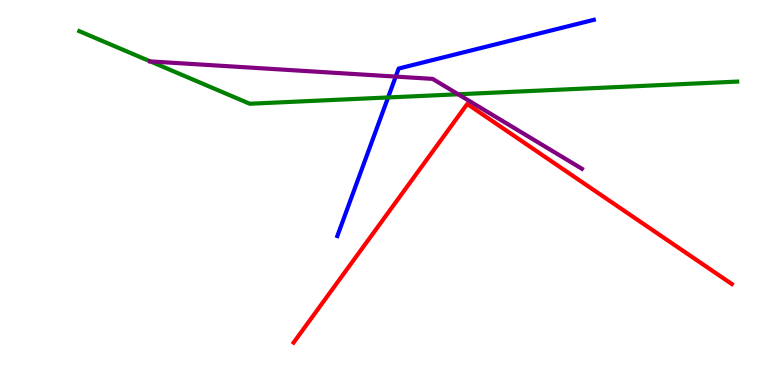[{'lines': ['blue', 'red'], 'intersections': []}, {'lines': ['green', 'red'], 'intersections': []}, {'lines': ['purple', 'red'], 'intersections': []}, {'lines': ['blue', 'green'], 'intersections': [{'x': 5.01, 'y': 7.47}]}, {'lines': ['blue', 'purple'], 'intersections': [{'x': 5.11, 'y': 8.01}]}, {'lines': ['green', 'purple'], 'intersections': [{'x': 1.94, 'y': 8.4}, {'x': 5.91, 'y': 7.55}]}]